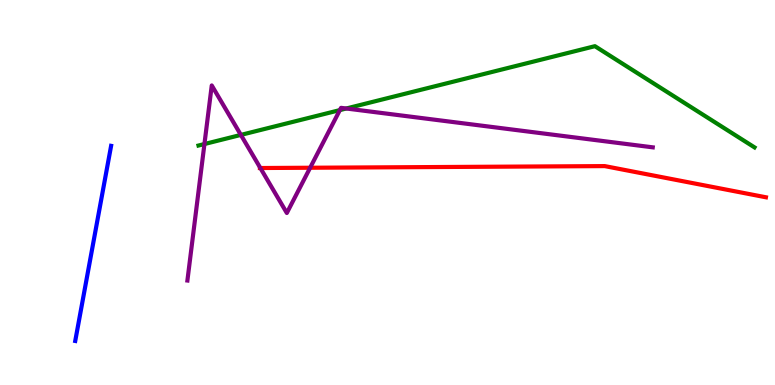[{'lines': ['blue', 'red'], 'intersections': []}, {'lines': ['green', 'red'], 'intersections': []}, {'lines': ['purple', 'red'], 'intersections': [{'x': 3.36, 'y': 5.64}, {'x': 4.0, 'y': 5.64}]}, {'lines': ['blue', 'green'], 'intersections': []}, {'lines': ['blue', 'purple'], 'intersections': []}, {'lines': ['green', 'purple'], 'intersections': [{'x': 2.64, 'y': 6.26}, {'x': 3.11, 'y': 6.5}, {'x': 4.39, 'y': 7.14}, {'x': 4.47, 'y': 7.18}]}]